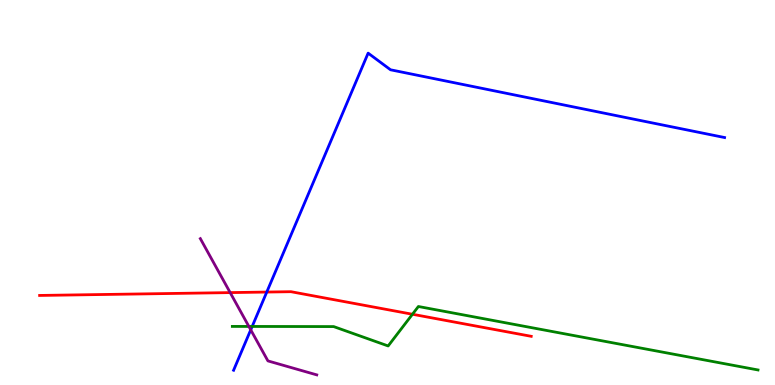[{'lines': ['blue', 'red'], 'intersections': [{'x': 3.44, 'y': 2.41}]}, {'lines': ['green', 'red'], 'intersections': [{'x': 5.32, 'y': 1.84}]}, {'lines': ['purple', 'red'], 'intersections': [{'x': 2.97, 'y': 2.4}]}, {'lines': ['blue', 'green'], 'intersections': [{'x': 3.25, 'y': 1.52}]}, {'lines': ['blue', 'purple'], 'intersections': [{'x': 3.24, 'y': 1.43}]}, {'lines': ['green', 'purple'], 'intersections': [{'x': 3.21, 'y': 1.52}]}]